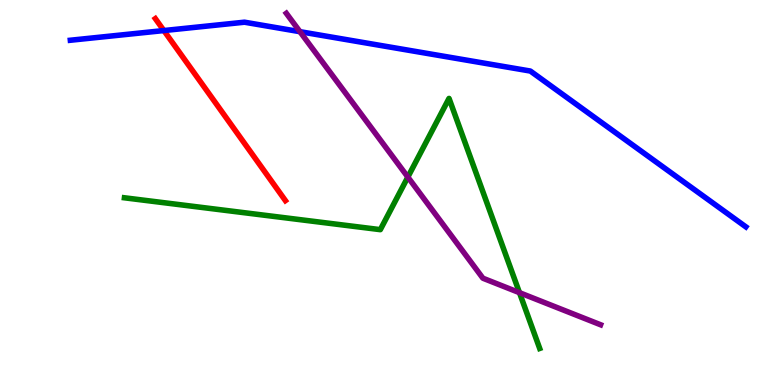[{'lines': ['blue', 'red'], 'intersections': [{'x': 2.11, 'y': 9.21}]}, {'lines': ['green', 'red'], 'intersections': []}, {'lines': ['purple', 'red'], 'intersections': []}, {'lines': ['blue', 'green'], 'intersections': []}, {'lines': ['blue', 'purple'], 'intersections': [{'x': 3.87, 'y': 9.18}]}, {'lines': ['green', 'purple'], 'intersections': [{'x': 5.26, 'y': 5.4}, {'x': 6.7, 'y': 2.4}]}]